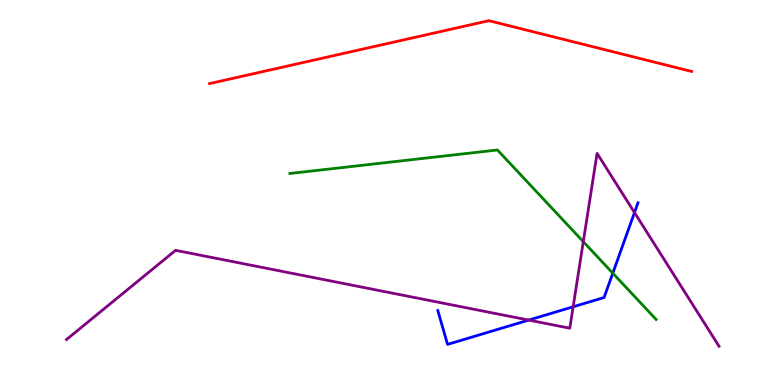[{'lines': ['blue', 'red'], 'intersections': []}, {'lines': ['green', 'red'], 'intersections': []}, {'lines': ['purple', 'red'], 'intersections': []}, {'lines': ['blue', 'green'], 'intersections': [{'x': 7.91, 'y': 2.9}]}, {'lines': ['blue', 'purple'], 'intersections': [{'x': 6.82, 'y': 1.69}, {'x': 7.4, 'y': 2.03}, {'x': 8.19, 'y': 4.48}]}, {'lines': ['green', 'purple'], 'intersections': [{'x': 7.53, 'y': 3.72}]}]